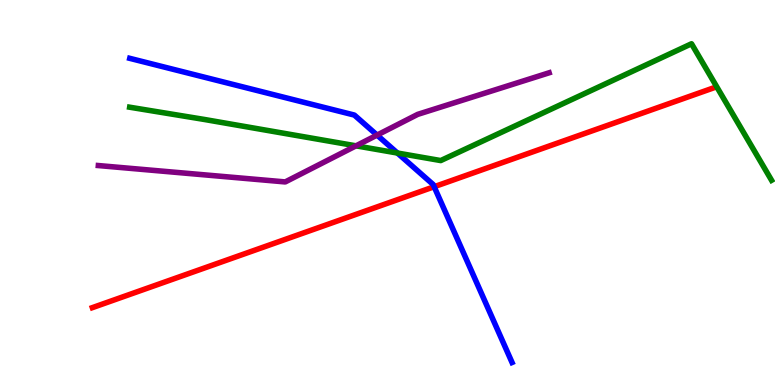[{'lines': ['blue', 'red'], 'intersections': [{'x': 5.6, 'y': 5.15}]}, {'lines': ['green', 'red'], 'intersections': []}, {'lines': ['purple', 'red'], 'intersections': []}, {'lines': ['blue', 'green'], 'intersections': [{'x': 5.13, 'y': 6.03}]}, {'lines': ['blue', 'purple'], 'intersections': [{'x': 4.87, 'y': 6.49}]}, {'lines': ['green', 'purple'], 'intersections': [{'x': 4.59, 'y': 6.21}]}]